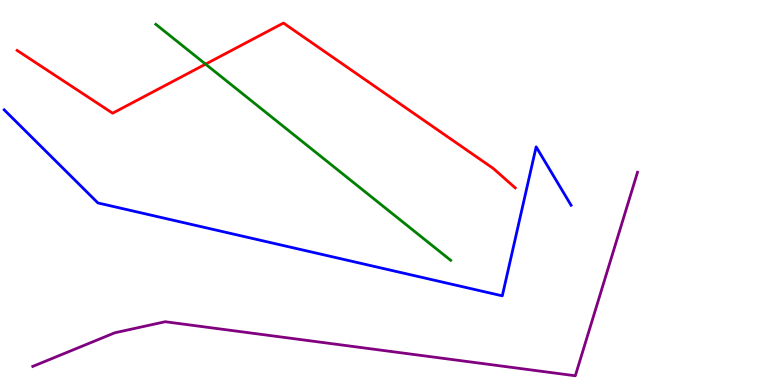[{'lines': ['blue', 'red'], 'intersections': []}, {'lines': ['green', 'red'], 'intersections': [{'x': 2.65, 'y': 8.33}]}, {'lines': ['purple', 'red'], 'intersections': []}, {'lines': ['blue', 'green'], 'intersections': []}, {'lines': ['blue', 'purple'], 'intersections': []}, {'lines': ['green', 'purple'], 'intersections': []}]